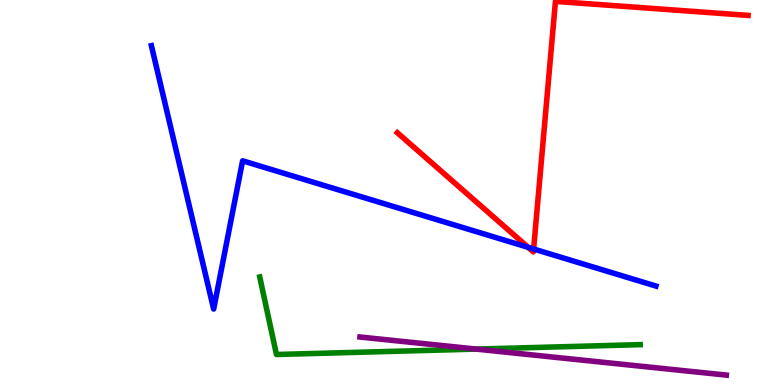[{'lines': ['blue', 'red'], 'intersections': [{'x': 6.81, 'y': 3.58}, {'x': 6.89, 'y': 3.53}]}, {'lines': ['green', 'red'], 'intersections': []}, {'lines': ['purple', 'red'], 'intersections': []}, {'lines': ['blue', 'green'], 'intersections': []}, {'lines': ['blue', 'purple'], 'intersections': []}, {'lines': ['green', 'purple'], 'intersections': [{'x': 6.14, 'y': 0.933}]}]